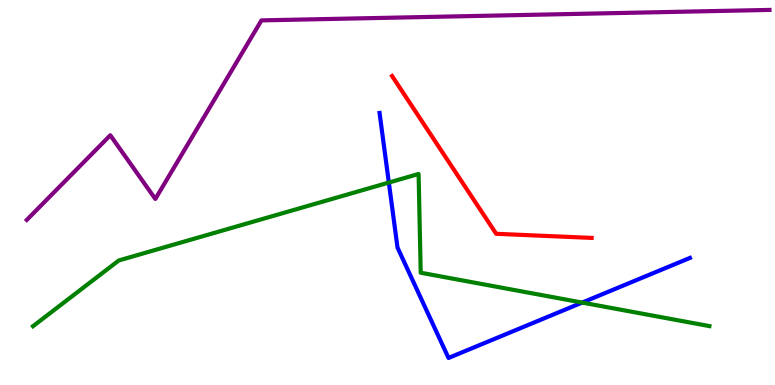[{'lines': ['blue', 'red'], 'intersections': []}, {'lines': ['green', 'red'], 'intersections': []}, {'lines': ['purple', 'red'], 'intersections': []}, {'lines': ['blue', 'green'], 'intersections': [{'x': 5.02, 'y': 5.26}, {'x': 7.51, 'y': 2.14}]}, {'lines': ['blue', 'purple'], 'intersections': []}, {'lines': ['green', 'purple'], 'intersections': []}]